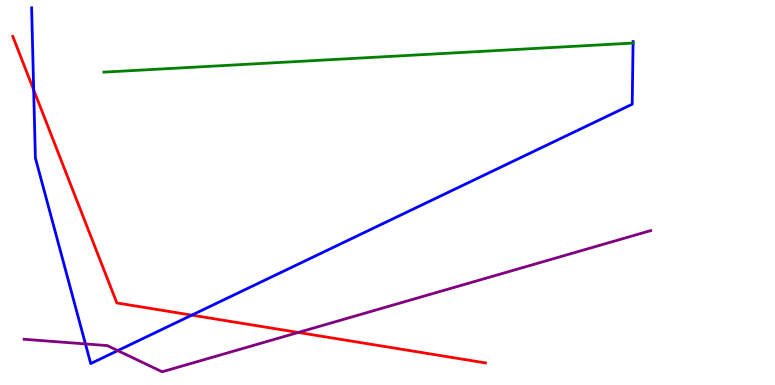[{'lines': ['blue', 'red'], 'intersections': [{'x': 0.435, 'y': 7.67}, {'x': 2.47, 'y': 1.81}]}, {'lines': ['green', 'red'], 'intersections': []}, {'lines': ['purple', 'red'], 'intersections': [{'x': 3.85, 'y': 1.36}]}, {'lines': ['blue', 'green'], 'intersections': [{'x': 8.17, 'y': 8.88}]}, {'lines': ['blue', 'purple'], 'intersections': [{'x': 1.1, 'y': 1.07}, {'x': 1.52, 'y': 0.893}]}, {'lines': ['green', 'purple'], 'intersections': []}]